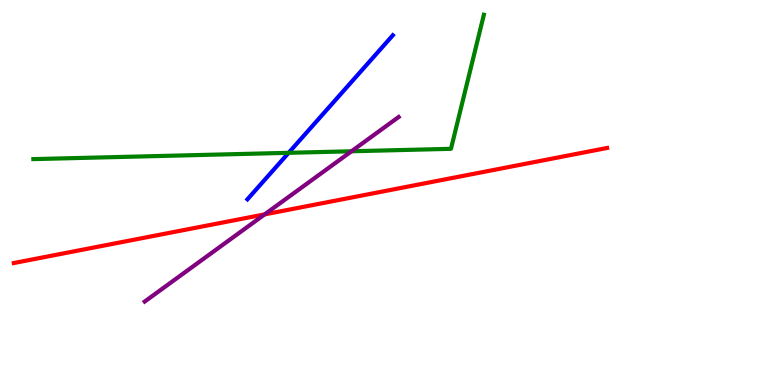[{'lines': ['blue', 'red'], 'intersections': []}, {'lines': ['green', 'red'], 'intersections': []}, {'lines': ['purple', 'red'], 'intersections': [{'x': 3.41, 'y': 4.43}]}, {'lines': ['blue', 'green'], 'intersections': [{'x': 3.72, 'y': 6.03}]}, {'lines': ['blue', 'purple'], 'intersections': []}, {'lines': ['green', 'purple'], 'intersections': [{'x': 4.54, 'y': 6.07}]}]